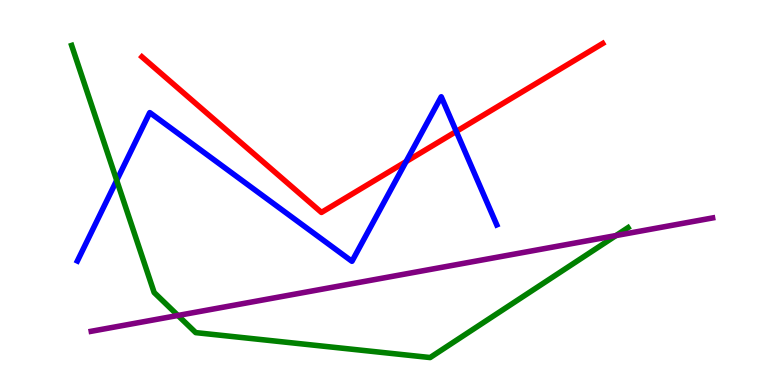[{'lines': ['blue', 'red'], 'intersections': [{'x': 5.24, 'y': 5.8}, {'x': 5.89, 'y': 6.59}]}, {'lines': ['green', 'red'], 'intersections': []}, {'lines': ['purple', 'red'], 'intersections': []}, {'lines': ['blue', 'green'], 'intersections': [{'x': 1.51, 'y': 5.32}]}, {'lines': ['blue', 'purple'], 'intersections': []}, {'lines': ['green', 'purple'], 'intersections': [{'x': 2.3, 'y': 1.81}, {'x': 7.95, 'y': 3.88}]}]